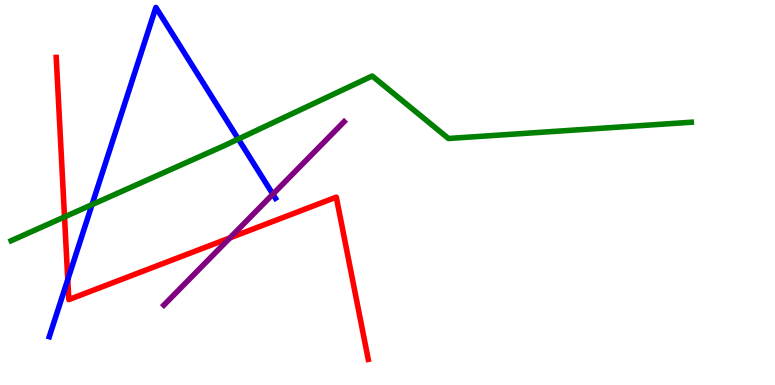[{'lines': ['blue', 'red'], 'intersections': [{'x': 0.874, 'y': 2.74}]}, {'lines': ['green', 'red'], 'intersections': [{'x': 0.832, 'y': 4.37}]}, {'lines': ['purple', 'red'], 'intersections': [{'x': 2.97, 'y': 3.82}]}, {'lines': ['blue', 'green'], 'intersections': [{'x': 1.19, 'y': 4.68}, {'x': 3.08, 'y': 6.39}]}, {'lines': ['blue', 'purple'], 'intersections': [{'x': 3.52, 'y': 4.96}]}, {'lines': ['green', 'purple'], 'intersections': []}]